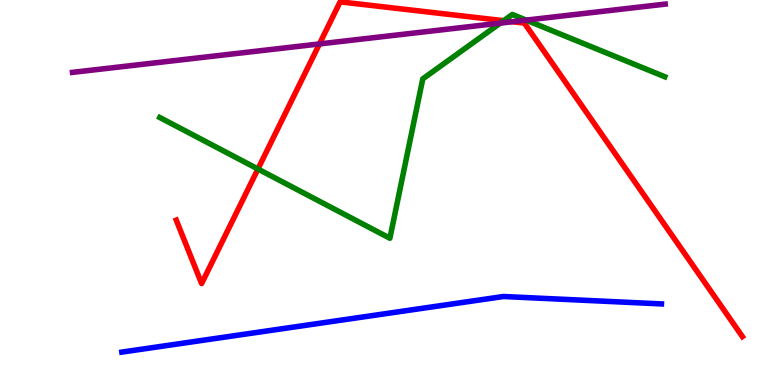[{'lines': ['blue', 'red'], 'intersections': []}, {'lines': ['green', 'red'], 'intersections': [{'x': 3.33, 'y': 5.61}, {'x': 6.5, 'y': 9.46}]}, {'lines': ['purple', 'red'], 'intersections': [{'x': 4.12, 'y': 8.86}, {'x': 6.61, 'y': 9.44}]}, {'lines': ['blue', 'green'], 'intersections': []}, {'lines': ['blue', 'purple'], 'intersections': []}, {'lines': ['green', 'purple'], 'intersections': [{'x': 6.46, 'y': 9.4}, {'x': 6.79, 'y': 9.48}]}]